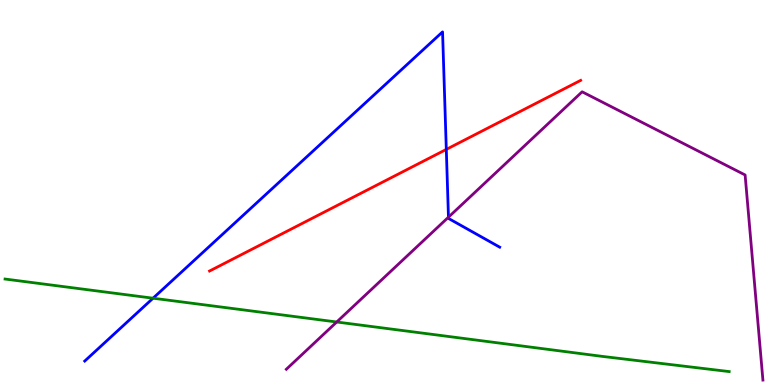[{'lines': ['blue', 'red'], 'intersections': [{'x': 5.76, 'y': 6.12}]}, {'lines': ['green', 'red'], 'intersections': []}, {'lines': ['purple', 'red'], 'intersections': []}, {'lines': ['blue', 'green'], 'intersections': [{'x': 1.97, 'y': 2.25}]}, {'lines': ['blue', 'purple'], 'intersections': [{'x': 5.79, 'y': 4.36}]}, {'lines': ['green', 'purple'], 'intersections': [{'x': 4.34, 'y': 1.64}]}]